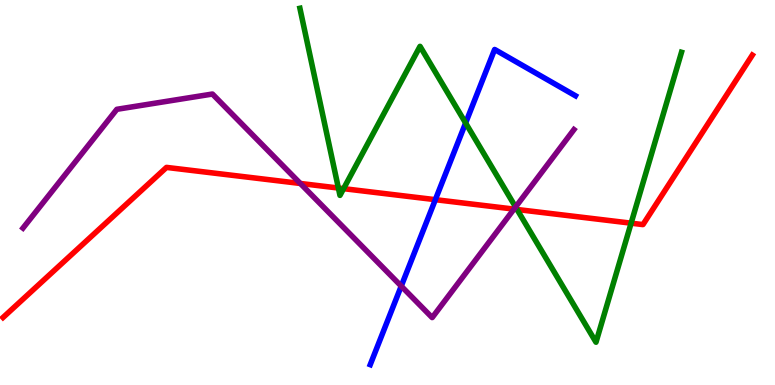[{'lines': ['blue', 'red'], 'intersections': [{'x': 5.62, 'y': 4.81}]}, {'lines': ['green', 'red'], 'intersections': [{'x': 4.37, 'y': 5.12}, {'x': 4.43, 'y': 5.1}, {'x': 6.67, 'y': 4.56}, {'x': 8.14, 'y': 4.2}]}, {'lines': ['purple', 'red'], 'intersections': [{'x': 3.88, 'y': 5.23}, {'x': 6.63, 'y': 4.57}]}, {'lines': ['blue', 'green'], 'intersections': [{'x': 6.01, 'y': 6.81}]}, {'lines': ['blue', 'purple'], 'intersections': [{'x': 5.18, 'y': 2.57}]}, {'lines': ['green', 'purple'], 'intersections': [{'x': 6.65, 'y': 4.62}]}]